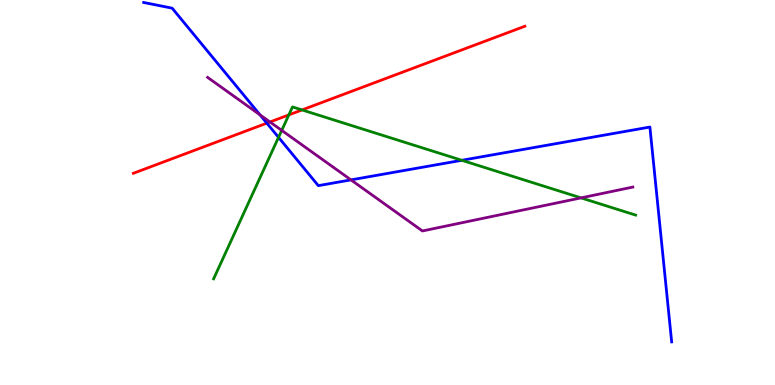[{'lines': ['blue', 'red'], 'intersections': [{'x': 3.44, 'y': 6.8}]}, {'lines': ['green', 'red'], 'intersections': [{'x': 3.73, 'y': 7.02}, {'x': 3.9, 'y': 7.14}]}, {'lines': ['purple', 'red'], 'intersections': [{'x': 3.48, 'y': 6.83}]}, {'lines': ['blue', 'green'], 'intersections': [{'x': 3.59, 'y': 6.43}, {'x': 5.96, 'y': 5.84}]}, {'lines': ['blue', 'purple'], 'intersections': [{'x': 3.35, 'y': 7.02}, {'x': 4.53, 'y': 5.33}]}, {'lines': ['green', 'purple'], 'intersections': [{'x': 3.64, 'y': 6.61}, {'x': 7.5, 'y': 4.86}]}]